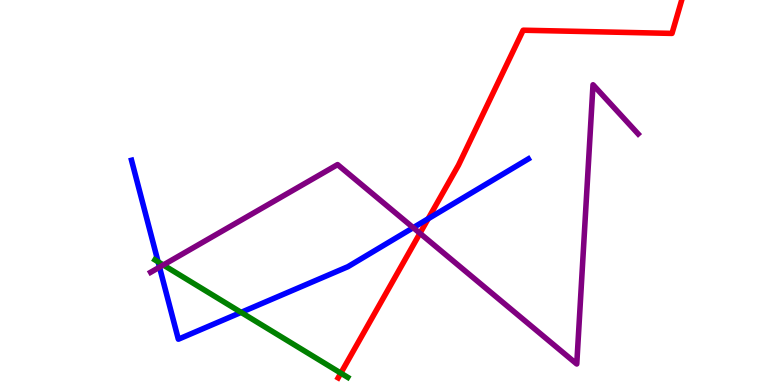[{'lines': ['blue', 'red'], 'intersections': [{'x': 5.52, 'y': 4.32}]}, {'lines': ['green', 'red'], 'intersections': [{'x': 4.4, 'y': 0.309}]}, {'lines': ['purple', 'red'], 'intersections': [{'x': 5.42, 'y': 3.94}]}, {'lines': ['blue', 'green'], 'intersections': [{'x': 2.04, 'y': 3.2}, {'x': 3.11, 'y': 1.89}]}, {'lines': ['blue', 'purple'], 'intersections': [{'x': 2.06, 'y': 3.06}, {'x': 5.33, 'y': 4.09}]}, {'lines': ['green', 'purple'], 'intersections': [{'x': 2.11, 'y': 3.12}]}]